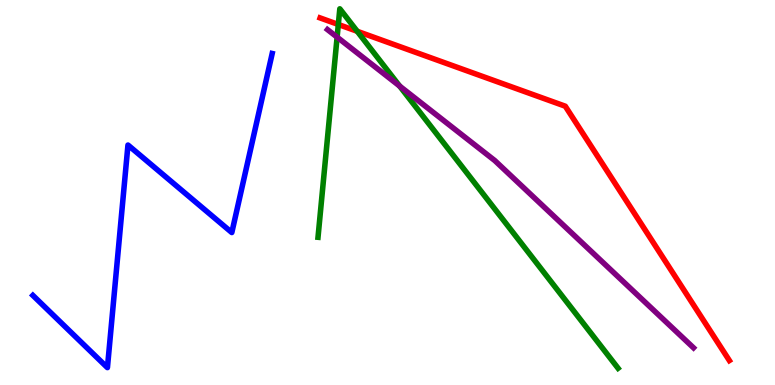[{'lines': ['blue', 'red'], 'intersections': []}, {'lines': ['green', 'red'], 'intersections': [{'x': 4.37, 'y': 9.36}, {'x': 4.61, 'y': 9.19}]}, {'lines': ['purple', 'red'], 'intersections': []}, {'lines': ['blue', 'green'], 'intersections': []}, {'lines': ['blue', 'purple'], 'intersections': []}, {'lines': ['green', 'purple'], 'intersections': [{'x': 4.35, 'y': 9.04}, {'x': 5.16, 'y': 7.76}]}]